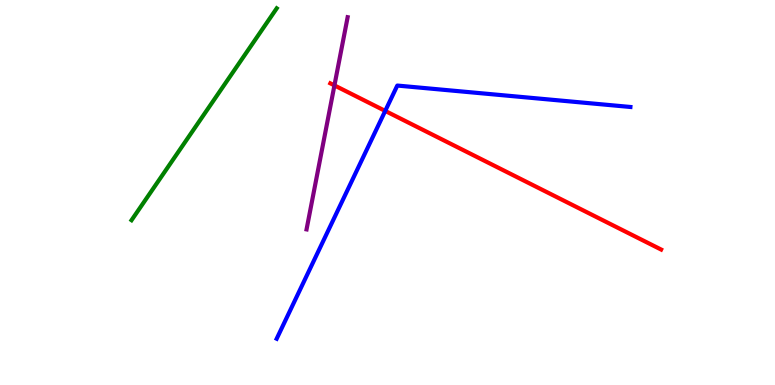[{'lines': ['blue', 'red'], 'intersections': [{'x': 4.97, 'y': 7.12}]}, {'lines': ['green', 'red'], 'intersections': []}, {'lines': ['purple', 'red'], 'intersections': [{'x': 4.32, 'y': 7.78}]}, {'lines': ['blue', 'green'], 'intersections': []}, {'lines': ['blue', 'purple'], 'intersections': []}, {'lines': ['green', 'purple'], 'intersections': []}]